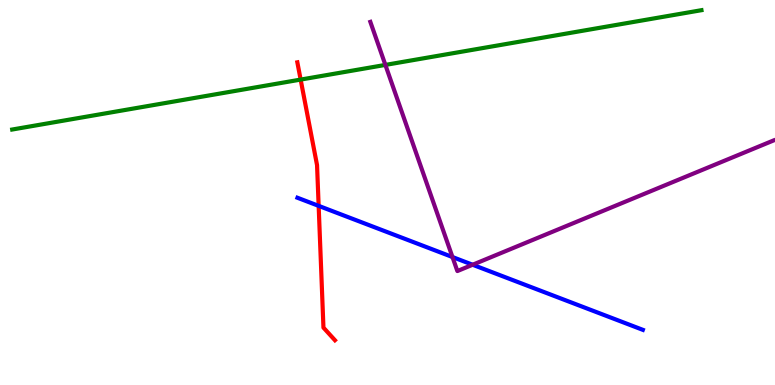[{'lines': ['blue', 'red'], 'intersections': [{'x': 4.11, 'y': 4.65}]}, {'lines': ['green', 'red'], 'intersections': [{'x': 3.88, 'y': 7.93}]}, {'lines': ['purple', 'red'], 'intersections': []}, {'lines': ['blue', 'green'], 'intersections': []}, {'lines': ['blue', 'purple'], 'intersections': [{'x': 5.84, 'y': 3.32}, {'x': 6.1, 'y': 3.12}]}, {'lines': ['green', 'purple'], 'intersections': [{'x': 4.97, 'y': 8.31}]}]